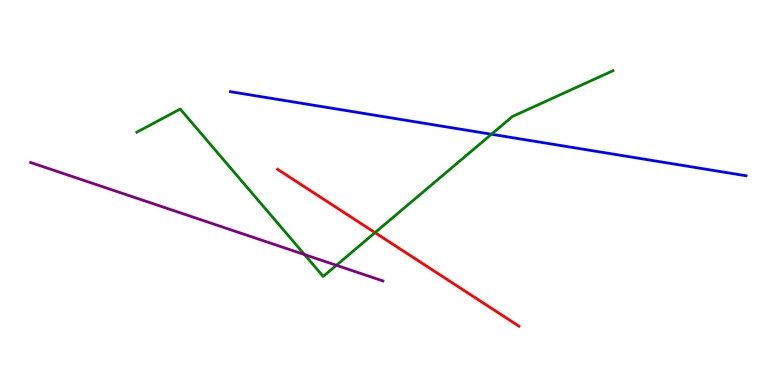[{'lines': ['blue', 'red'], 'intersections': []}, {'lines': ['green', 'red'], 'intersections': [{'x': 4.84, 'y': 3.96}]}, {'lines': ['purple', 'red'], 'intersections': []}, {'lines': ['blue', 'green'], 'intersections': [{'x': 6.34, 'y': 6.51}]}, {'lines': ['blue', 'purple'], 'intersections': []}, {'lines': ['green', 'purple'], 'intersections': [{'x': 3.93, 'y': 3.39}, {'x': 4.34, 'y': 3.11}]}]